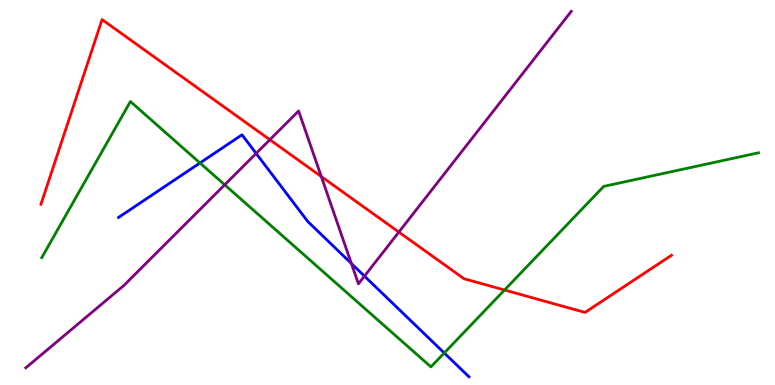[{'lines': ['blue', 'red'], 'intersections': []}, {'lines': ['green', 'red'], 'intersections': [{'x': 6.51, 'y': 2.47}]}, {'lines': ['purple', 'red'], 'intersections': [{'x': 3.48, 'y': 6.37}, {'x': 4.15, 'y': 5.41}, {'x': 5.15, 'y': 3.97}]}, {'lines': ['blue', 'green'], 'intersections': [{'x': 2.58, 'y': 5.77}, {'x': 5.73, 'y': 0.832}]}, {'lines': ['blue', 'purple'], 'intersections': [{'x': 3.3, 'y': 6.01}, {'x': 4.53, 'y': 3.16}, {'x': 4.7, 'y': 2.83}]}, {'lines': ['green', 'purple'], 'intersections': [{'x': 2.9, 'y': 5.2}]}]